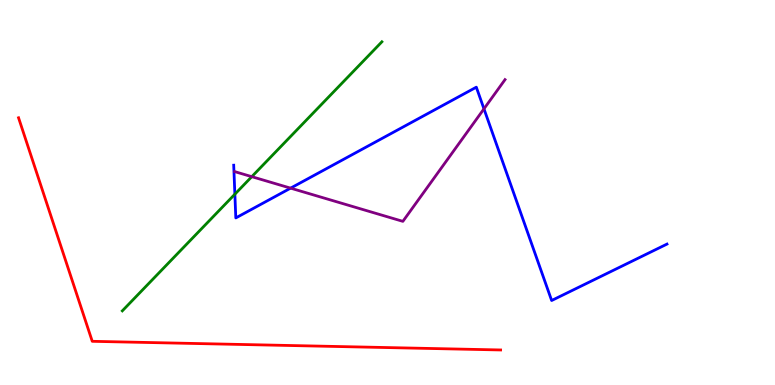[{'lines': ['blue', 'red'], 'intersections': []}, {'lines': ['green', 'red'], 'intersections': []}, {'lines': ['purple', 'red'], 'intersections': []}, {'lines': ['blue', 'green'], 'intersections': [{'x': 3.03, 'y': 4.96}]}, {'lines': ['blue', 'purple'], 'intersections': [{'x': 3.75, 'y': 5.11}, {'x': 6.24, 'y': 7.17}]}, {'lines': ['green', 'purple'], 'intersections': [{'x': 3.25, 'y': 5.41}]}]